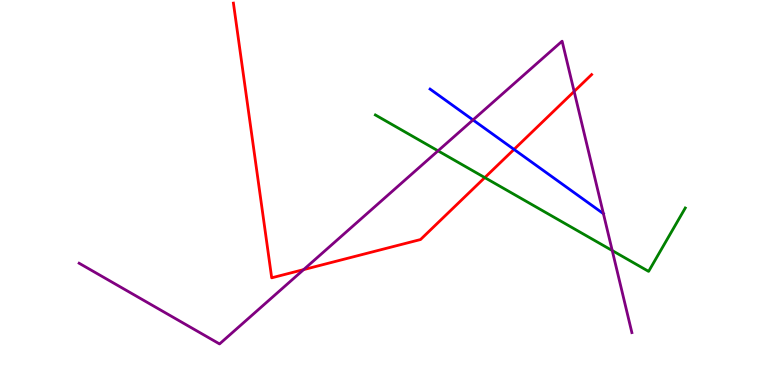[{'lines': ['blue', 'red'], 'intersections': [{'x': 6.63, 'y': 6.12}]}, {'lines': ['green', 'red'], 'intersections': [{'x': 6.26, 'y': 5.39}]}, {'lines': ['purple', 'red'], 'intersections': [{'x': 3.92, 'y': 3.0}, {'x': 7.41, 'y': 7.62}]}, {'lines': ['blue', 'green'], 'intersections': []}, {'lines': ['blue', 'purple'], 'intersections': [{'x': 6.1, 'y': 6.88}, {'x': 7.79, 'y': 4.45}]}, {'lines': ['green', 'purple'], 'intersections': [{'x': 5.65, 'y': 6.08}, {'x': 7.9, 'y': 3.49}]}]